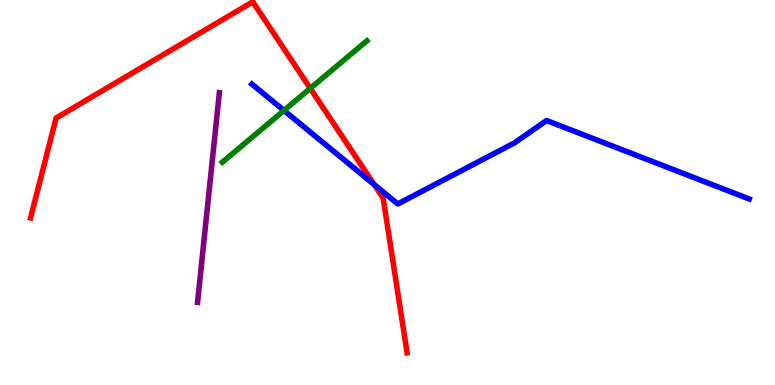[{'lines': ['blue', 'red'], 'intersections': [{'x': 4.83, 'y': 5.21}]}, {'lines': ['green', 'red'], 'intersections': [{'x': 4.0, 'y': 7.7}]}, {'lines': ['purple', 'red'], 'intersections': []}, {'lines': ['blue', 'green'], 'intersections': [{'x': 3.66, 'y': 7.13}]}, {'lines': ['blue', 'purple'], 'intersections': []}, {'lines': ['green', 'purple'], 'intersections': []}]